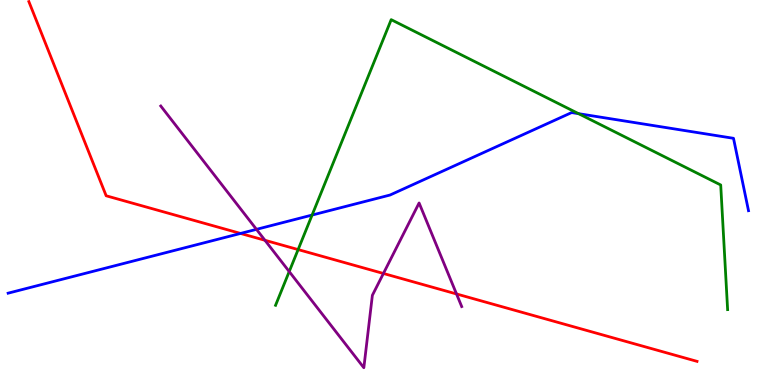[{'lines': ['blue', 'red'], 'intersections': [{'x': 3.1, 'y': 3.94}]}, {'lines': ['green', 'red'], 'intersections': [{'x': 3.85, 'y': 3.52}]}, {'lines': ['purple', 'red'], 'intersections': [{'x': 3.42, 'y': 3.76}, {'x': 4.95, 'y': 2.9}, {'x': 5.89, 'y': 2.36}]}, {'lines': ['blue', 'green'], 'intersections': [{'x': 4.03, 'y': 4.41}, {'x': 7.47, 'y': 7.05}]}, {'lines': ['blue', 'purple'], 'intersections': [{'x': 3.31, 'y': 4.04}]}, {'lines': ['green', 'purple'], 'intersections': [{'x': 3.73, 'y': 2.95}]}]